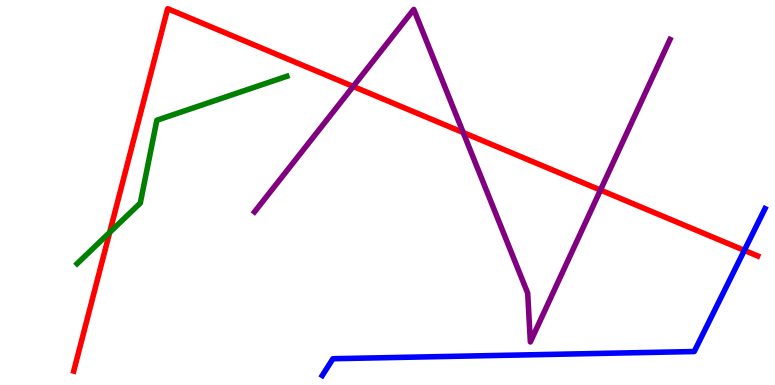[{'lines': ['blue', 'red'], 'intersections': [{'x': 9.6, 'y': 3.5}]}, {'lines': ['green', 'red'], 'intersections': [{'x': 1.41, 'y': 3.96}]}, {'lines': ['purple', 'red'], 'intersections': [{'x': 4.56, 'y': 7.75}, {'x': 5.98, 'y': 6.56}, {'x': 7.75, 'y': 5.06}]}, {'lines': ['blue', 'green'], 'intersections': []}, {'lines': ['blue', 'purple'], 'intersections': []}, {'lines': ['green', 'purple'], 'intersections': []}]